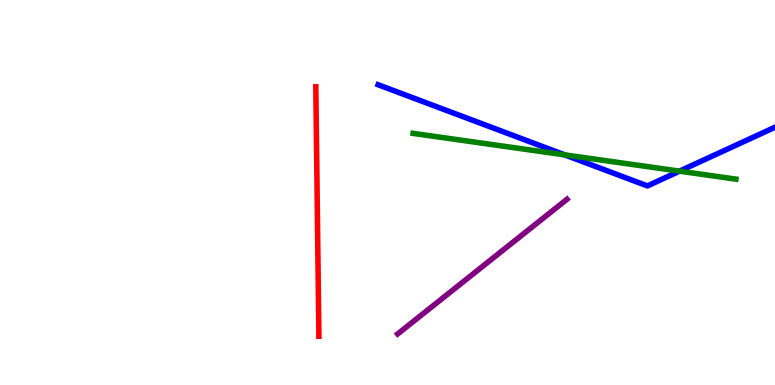[{'lines': ['blue', 'red'], 'intersections': []}, {'lines': ['green', 'red'], 'intersections': []}, {'lines': ['purple', 'red'], 'intersections': []}, {'lines': ['blue', 'green'], 'intersections': [{'x': 7.29, 'y': 5.98}, {'x': 8.77, 'y': 5.55}]}, {'lines': ['blue', 'purple'], 'intersections': []}, {'lines': ['green', 'purple'], 'intersections': []}]